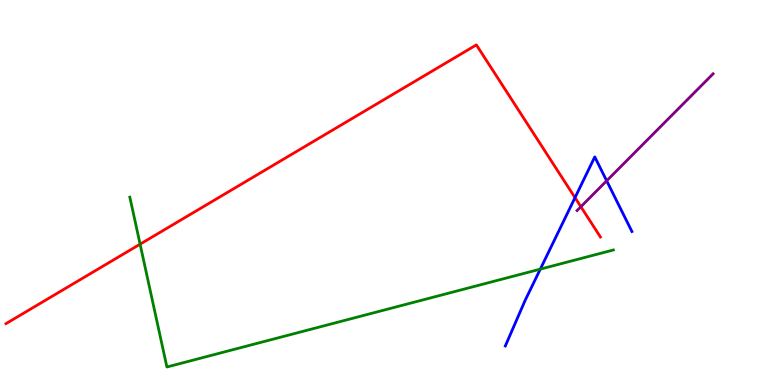[{'lines': ['blue', 'red'], 'intersections': [{'x': 7.42, 'y': 4.87}]}, {'lines': ['green', 'red'], 'intersections': [{'x': 1.81, 'y': 3.66}]}, {'lines': ['purple', 'red'], 'intersections': [{'x': 7.5, 'y': 4.63}]}, {'lines': ['blue', 'green'], 'intersections': [{'x': 6.97, 'y': 3.01}]}, {'lines': ['blue', 'purple'], 'intersections': [{'x': 7.83, 'y': 5.3}]}, {'lines': ['green', 'purple'], 'intersections': []}]